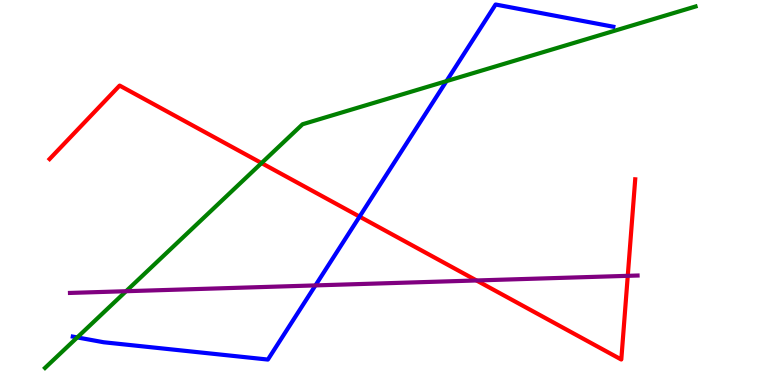[{'lines': ['blue', 'red'], 'intersections': [{'x': 4.64, 'y': 4.37}]}, {'lines': ['green', 'red'], 'intersections': [{'x': 3.37, 'y': 5.76}]}, {'lines': ['purple', 'red'], 'intersections': [{'x': 6.15, 'y': 2.72}, {'x': 8.1, 'y': 2.84}]}, {'lines': ['blue', 'green'], 'intersections': [{'x': 0.997, 'y': 1.24}, {'x': 5.76, 'y': 7.89}]}, {'lines': ['blue', 'purple'], 'intersections': [{'x': 4.07, 'y': 2.59}]}, {'lines': ['green', 'purple'], 'intersections': [{'x': 1.63, 'y': 2.44}]}]